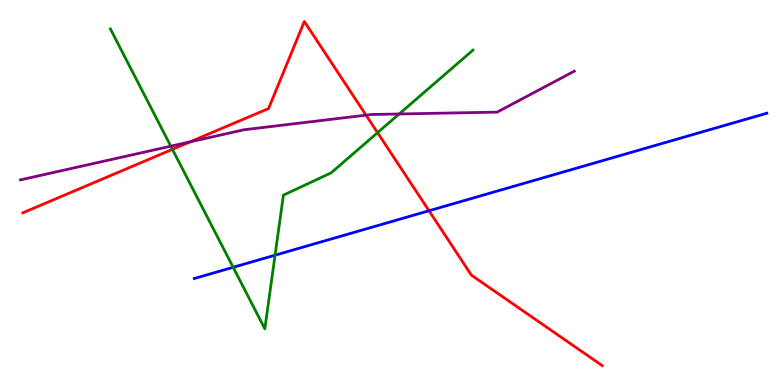[{'lines': ['blue', 'red'], 'intersections': [{'x': 5.54, 'y': 4.53}]}, {'lines': ['green', 'red'], 'intersections': [{'x': 2.22, 'y': 6.12}, {'x': 4.87, 'y': 6.55}]}, {'lines': ['purple', 'red'], 'intersections': [{'x': 2.45, 'y': 6.32}, {'x': 4.72, 'y': 7.01}]}, {'lines': ['blue', 'green'], 'intersections': [{'x': 3.01, 'y': 3.06}, {'x': 3.55, 'y': 3.37}]}, {'lines': ['blue', 'purple'], 'intersections': []}, {'lines': ['green', 'purple'], 'intersections': [{'x': 2.2, 'y': 6.2}, {'x': 5.15, 'y': 7.04}]}]